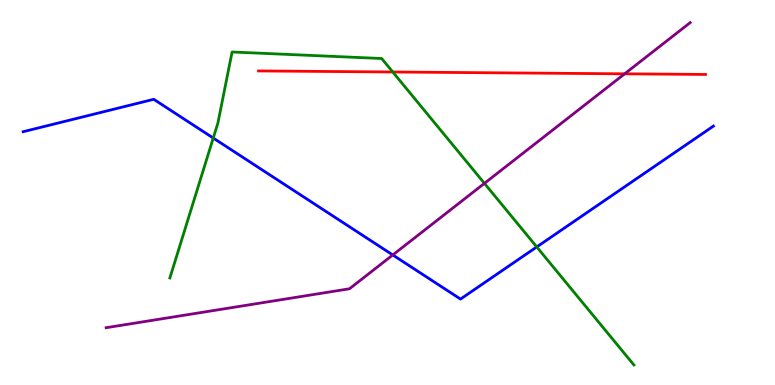[{'lines': ['blue', 'red'], 'intersections': []}, {'lines': ['green', 'red'], 'intersections': [{'x': 5.07, 'y': 8.13}]}, {'lines': ['purple', 'red'], 'intersections': [{'x': 8.06, 'y': 8.08}]}, {'lines': ['blue', 'green'], 'intersections': [{'x': 2.75, 'y': 6.41}, {'x': 6.93, 'y': 3.59}]}, {'lines': ['blue', 'purple'], 'intersections': [{'x': 5.07, 'y': 3.38}]}, {'lines': ['green', 'purple'], 'intersections': [{'x': 6.25, 'y': 5.24}]}]